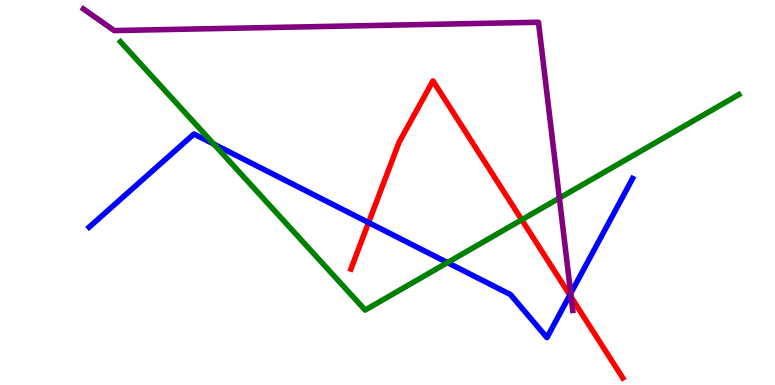[{'lines': ['blue', 'red'], 'intersections': [{'x': 4.76, 'y': 4.22}, {'x': 7.35, 'y': 2.34}]}, {'lines': ['green', 'red'], 'intersections': [{'x': 6.73, 'y': 4.29}]}, {'lines': ['purple', 'red'], 'intersections': [{'x': 7.37, 'y': 2.28}]}, {'lines': ['blue', 'green'], 'intersections': [{'x': 2.76, 'y': 6.26}, {'x': 5.77, 'y': 3.18}]}, {'lines': ['blue', 'purple'], 'intersections': [{'x': 7.36, 'y': 2.38}]}, {'lines': ['green', 'purple'], 'intersections': [{'x': 7.22, 'y': 4.86}]}]